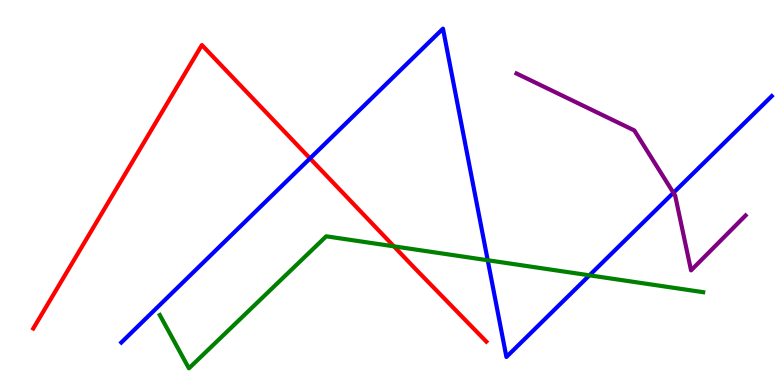[{'lines': ['blue', 'red'], 'intersections': [{'x': 4.0, 'y': 5.89}]}, {'lines': ['green', 'red'], 'intersections': [{'x': 5.08, 'y': 3.6}]}, {'lines': ['purple', 'red'], 'intersections': []}, {'lines': ['blue', 'green'], 'intersections': [{'x': 6.29, 'y': 3.24}, {'x': 7.61, 'y': 2.85}]}, {'lines': ['blue', 'purple'], 'intersections': [{'x': 8.69, 'y': 4.99}]}, {'lines': ['green', 'purple'], 'intersections': []}]